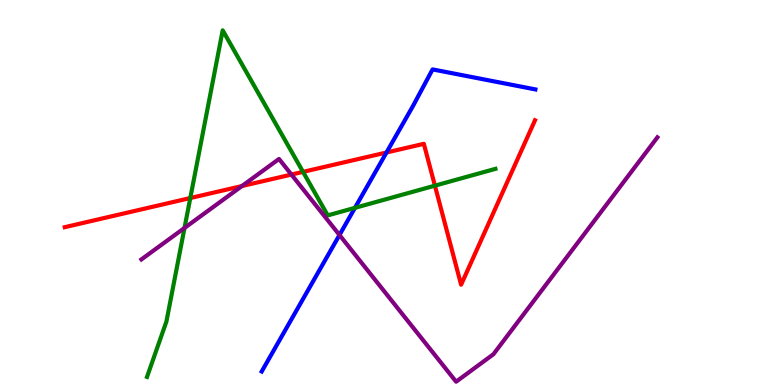[{'lines': ['blue', 'red'], 'intersections': [{'x': 4.99, 'y': 6.04}]}, {'lines': ['green', 'red'], 'intersections': [{'x': 2.46, 'y': 4.86}, {'x': 3.91, 'y': 5.54}, {'x': 5.61, 'y': 5.18}]}, {'lines': ['purple', 'red'], 'intersections': [{'x': 3.12, 'y': 5.17}, {'x': 3.76, 'y': 5.47}]}, {'lines': ['blue', 'green'], 'intersections': [{'x': 4.58, 'y': 4.6}]}, {'lines': ['blue', 'purple'], 'intersections': [{'x': 4.38, 'y': 3.9}]}, {'lines': ['green', 'purple'], 'intersections': [{'x': 2.38, 'y': 4.08}]}]